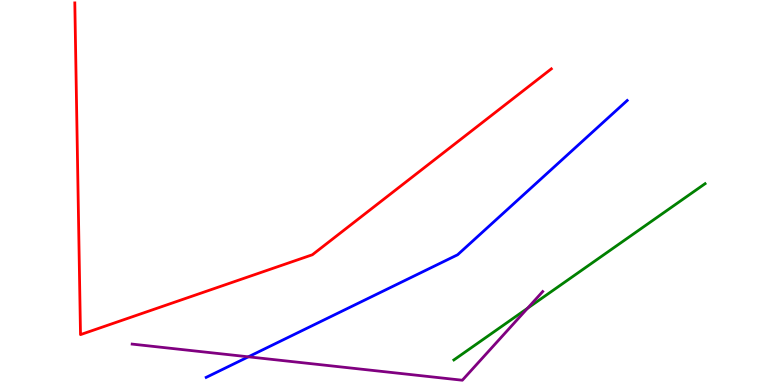[{'lines': ['blue', 'red'], 'intersections': []}, {'lines': ['green', 'red'], 'intersections': []}, {'lines': ['purple', 'red'], 'intersections': []}, {'lines': ['blue', 'green'], 'intersections': []}, {'lines': ['blue', 'purple'], 'intersections': [{'x': 3.2, 'y': 0.732}]}, {'lines': ['green', 'purple'], 'intersections': [{'x': 6.81, 'y': 1.99}]}]